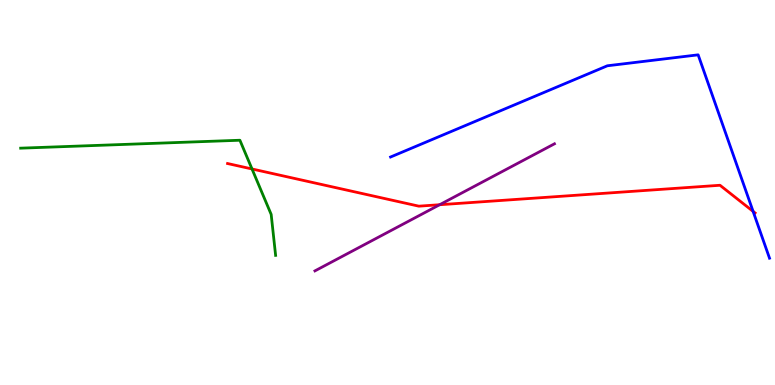[{'lines': ['blue', 'red'], 'intersections': [{'x': 9.72, 'y': 4.51}]}, {'lines': ['green', 'red'], 'intersections': [{'x': 3.25, 'y': 5.61}]}, {'lines': ['purple', 'red'], 'intersections': [{'x': 5.67, 'y': 4.68}]}, {'lines': ['blue', 'green'], 'intersections': []}, {'lines': ['blue', 'purple'], 'intersections': []}, {'lines': ['green', 'purple'], 'intersections': []}]